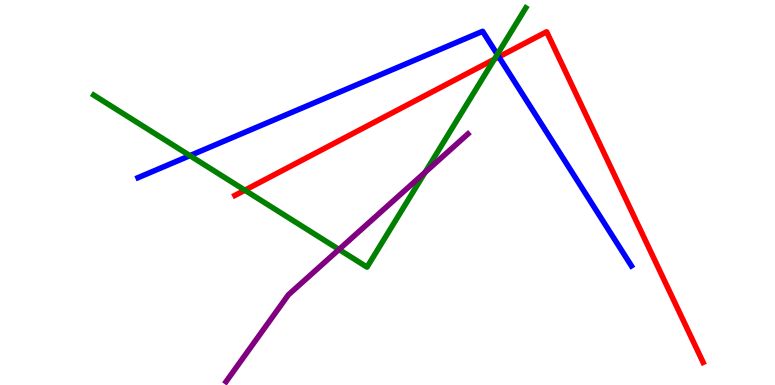[{'lines': ['blue', 'red'], 'intersections': [{'x': 6.44, 'y': 8.52}]}, {'lines': ['green', 'red'], 'intersections': [{'x': 3.16, 'y': 5.06}, {'x': 6.38, 'y': 8.46}]}, {'lines': ['purple', 'red'], 'intersections': []}, {'lines': ['blue', 'green'], 'intersections': [{'x': 2.45, 'y': 5.96}, {'x': 6.42, 'y': 8.59}]}, {'lines': ['blue', 'purple'], 'intersections': []}, {'lines': ['green', 'purple'], 'intersections': [{'x': 4.37, 'y': 3.52}, {'x': 5.48, 'y': 5.52}]}]